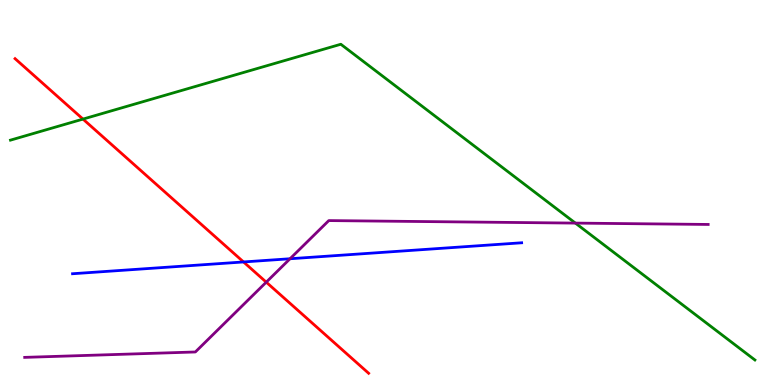[{'lines': ['blue', 'red'], 'intersections': [{'x': 3.14, 'y': 3.2}]}, {'lines': ['green', 'red'], 'intersections': [{'x': 1.07, 'y': 6.91}]}, {'lines': ['purple', 'red'], 'intersections': [{'x': 3.44, 'y': 2.67}]}, {'lines': ['blue', 'green'], 'intersections': []}, {'lines': ['blue', 'purple'], 'intersections': [{'x': 3.74, 'y': 3.28}]}, {'lines': ['green', 'purple'], 'intersections': [{'x': 7.42, 'y': 4.21}]}]